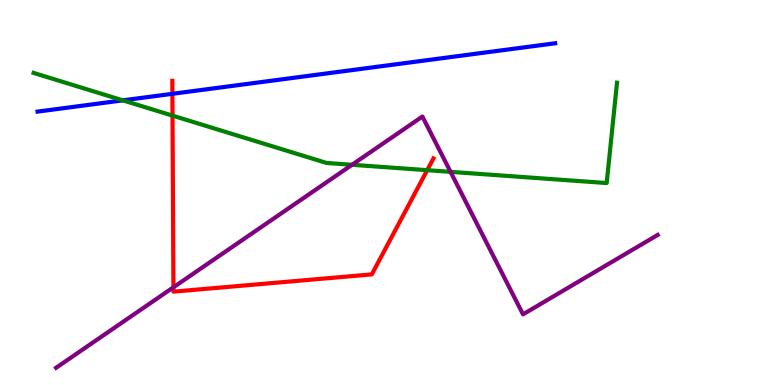[{'lines': ['blue', 'red'], 'intersections': [{'x': 2.22, 'y': 7.56}]}, {'lines': ['green', 'red'], 'intersections': [{'x': 2.23, 'y': 7.0}, {'x': 5.51, 'y': 5.58}]}, {'lines': ['purple', 'red'], 'intersections': [{'x': 2.24, 'y': 2.54}]}, {'lines': ['blue', 'green'], 'intersections': [{'x': 1.59, 'y': 7.39}]}, {'lines': ['blue', 'purple'], 'intersections': []}, {'lines': ['green', 'purple'], 'intersections': [{'x': 4.54, 'y': 5.72}, {'x': 5.81, 'y': 5.54}]}]